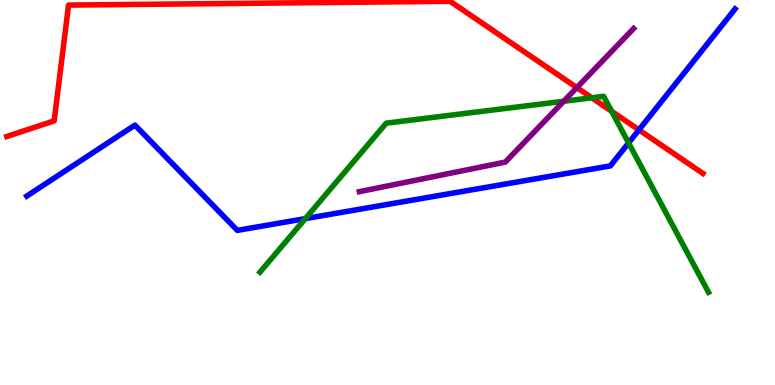[{'lines': ['blue', 'red'], 'intersections': [{'x': 8.24, 'y': 6.63}]}, {'lines': ['green', 'red'], 'intersections': [{'x': 7.64, 'y': 7.46}, {'x': 7.89, 'y': 7.11}]}, {'lines': ['purple', 'red'], 'intersections': [{'x': 7.44, 'y': 7.72}]}, {'lines': ['blue', 'green'], 'intersections': [{'x': 3.94, 'y': 4.32}, {'x': 8.11, 'y': 6.29}]}, {'lines': ['blue', 'purple'], 'intersections': []}, {'lines': ['green', 'purple'], 'intersections': [{'x': 7.27, 'y': 7.37}]}]